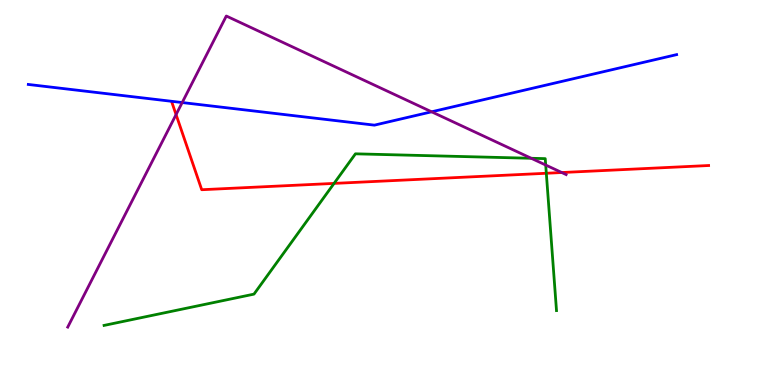[{'lines': ['blue', 'red'], 'intersections': []}, {'lines': ['green', 'red'], 'intersections': [{'x': 4.31, 'y': 5.24}, {'x': 7.05, 'y': 5.5}]}, {'lines': ['purple', 'red'], 'intersections': [{'x': 2.27, 'y': 7.02}, {'x': 7.25, 'y': 5.52}]}, {'lines': ['blue', 'green'], 'intersections': []}, {'lines': ['blue', 'purple'], 'intersections': [{'x': 2.35, 'y': 7.34}, {'x': 5.57, 'y': 7.1}]}, {'lines': ['green', 'purple'], 'intersections': [{'x': 6.85, 'y': 5.89}, {'x': 7.04, 'y': 5.71}]}]